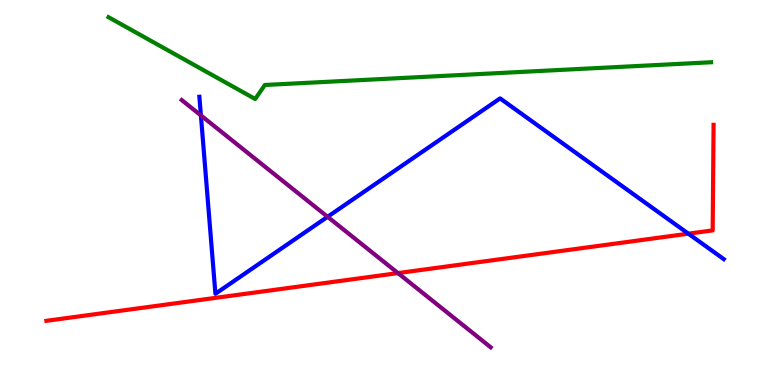[{'lines': ['blue', 'red'], 'intersections': [{'x': 8.88, 'y': 3.93}]}, {'lines': ['green', 'red'], 'intersections': []}, {'lines': ['purple', 'red'], 'intersections': [{'x': 5.14, 'y': 2.91}]}, {'lines': ['blue', 'green'], 'intersections': []}, {'lines': ['blue', 'purple'], 'intersections': [{'x': 2.59, 'y': 7.0}, {'x': 4.23, 'y': 4.37}]}, {'lines': ['green', 'purple'], 'intersections': []}]